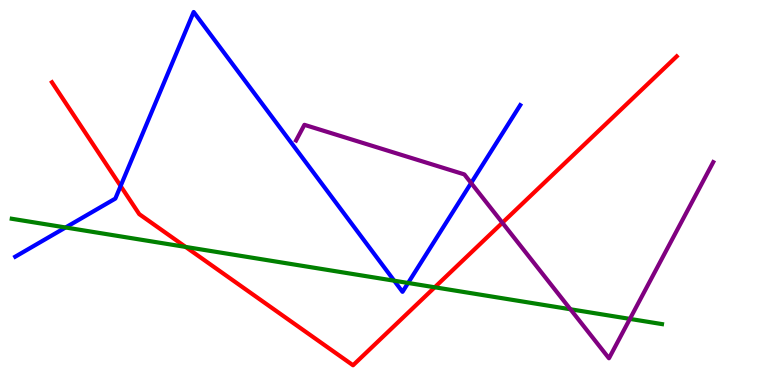[{'lines': ['blue', 'red'], 'intersections': [{'x': 1.56, 'y': 5.17}]}, {'lines': ['green', 'red'], 'intersections': [{'x': 2.4, 'y': 3.59}, {'x': 5.61, 'y': 2.54}]}, {'lines': ['purple', 'red'], 'intersections': [{'x': 6.48, 'y': 4.21}]}, {'lines': ['blue', 'green'], 'intersections': [{'x': 0.846, 'y': 4.09}, {'x': 5.09, 'y': 2.71}, {'x': 5.27, 'y': 2.65}]}, {'lines': ['blue', 'purple'], 'intersections': [{'x': 6.08, 'y': 5.25}]}, {'lines': ['green', 'purple'], 'intersections': [{'x': 7.36, 'y': 1.97}, {'x': 8.13, 'y': 1.72}]}]